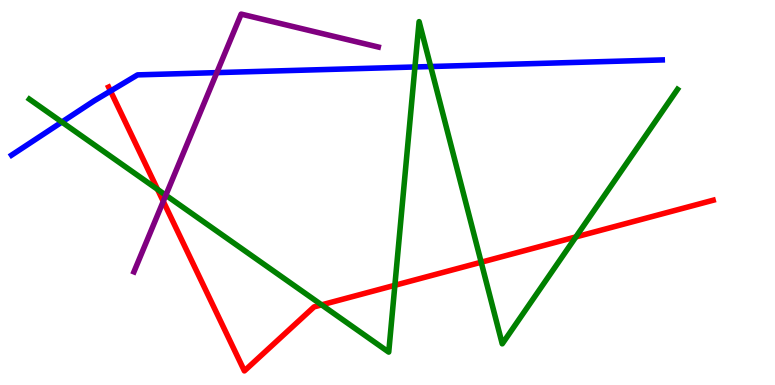[{'lines': ['blue', 'red'], 'intersections': [{'x': 1.43, 'y': 7.64}]}, {'lines': ['green', 'red'], 'intersections': [{'x': 2.03, 'y': 5.08}, {'x': 4.15, 'y': 2.08}, {'x': 5.1, 'y': 2.59}, {'x': 6.21, 'y': 3.19}, {'x': 7.43, 'y': 3.85}]}, {'lines': ['purple', 'red'], 'intersections': [{'x': 2.11, 'y': 4.77}]}, {'lines': ['blue', 'green'], 'intersections': [{'x': 0.798, 'y': 6.83}, {'x': 5.35, 'y': 8.26}, {'x': 5.56, 'y': 8.27}]}, {'lines': ['blue', 'purple'], 'intersections': [{'x': 2.8, 'y': 8.11}]}, {'lines': ['green', 'purple'], 'intersections': [{'x': 2.14, 'y': 4.93}]}]